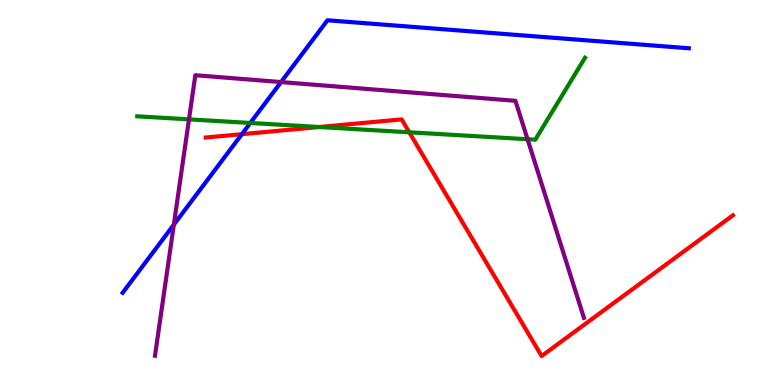[{'lines': ['blue', 'red'], 'intersections': [{'x': 3.12, 'y': 6.51}]}, {'lines': ['green', 'red'], 'intersections': [{'x': 4.12, 'y': 6.7}, {'x': 5.28, 'y': 6.56}]}, {'lines': ['purple', 'red'], 'intersections': []}, {'lines': ['blue', 'green'], 'intersections': [{'x': 3.23, 'y': 6.81}]}, {'lines': ['blue', 'purple'], 'intersections': [{'x': 2.24, 'y': 4.16}, {'x': 3.63, 'y': 7.87}]}, {'lines': ['green', 'purple'], 'intersections': [{'x': 2.44, 'y': 6.9}, {'x': 6.81, 'y': 6.38}]}]